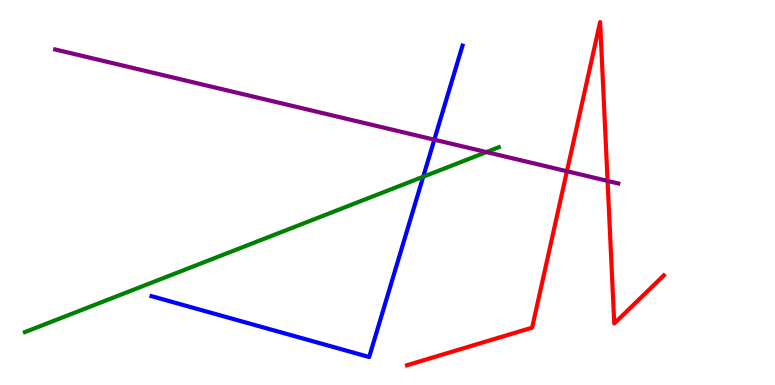[{'lines': ['blue', 'red'], 'intersections': []}, {'lines': ['green', 'red'], 'intersections': []}, {'lines': ['purple', 'red'], 'intersections': [{'x': 7.32, 'y': 5.55}, {'x': 7.84, 'y': 5.3}]}, {'lines': ['blue', 'green'], 'intersections': [{'x': 5.46, 'y': 5.41}]}, {'lines': ['blue', 'purple'], 'intersections': [{'x': 5.6, 'y': 6.37}]}, {'lines': ['green', 'purple'], 'intersections': [{'x': 6.28, 'y': 6.05}]}]